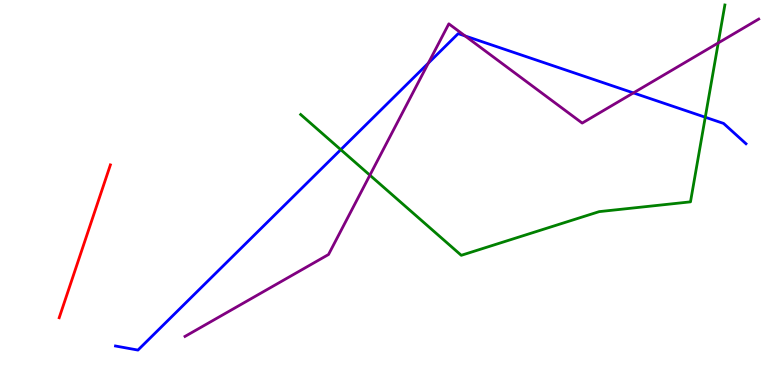[{'lines': ['blue', 'red'], 'intersections': []}, {'lines': ['green', 'red'], 'intersections': []}, {'lines': ['purple', 'red'], 'intersections': []}, {'lines': ['blue', 'green'], 'intersections': [{'x': 4.4, 'y': 6.11}, {'x': 9.1, 'y': 6.96}]}, {'lines': ['blue', 'purple'], 'intersections': [{'x': 5.53, 'y': 8.36}, {'x': 6.0, 'y': 9.07}, {'x': 8.17, 'y': 7.59}]}, {'lines': ['green', 'purple'], 'intersections': [{'x': 4.77, 'y': 5.45}, {'x': 9.27, 'y': 8.88}]}]